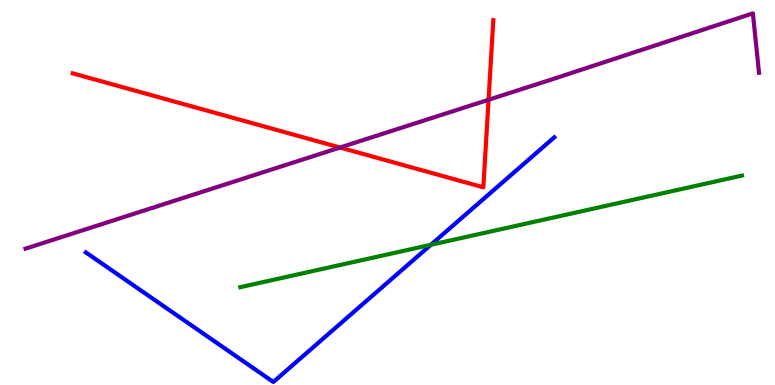[{'lines': ['blue', 'red'], 'intersections': []}, {'lines': ['green', 'red'], 'intersections': []}, {'lines': ['purple', 'red'], 'intersections': [{'x': 4.39, 'y': 6.17}, {'x': 6.3, 'y': 7.41}]}, {'lines': ['blue', 'green'], 'intersections': [{'x': 5.56, 'y': 3.64}]}, {'lines': ['blue', 'purple'], 'intersections': []}, {'lines': ['green', 'purple'], 'intersections': []}]